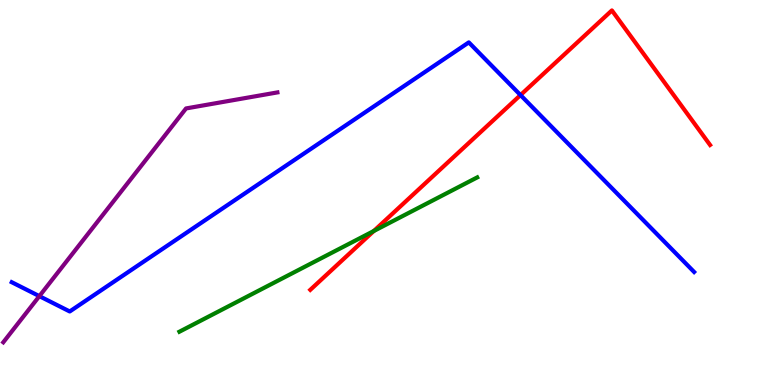[{'lines': ['blue', 'red'], 'intersections': [{'x': 6.72, 'y': 7.53}]}, {'lines': ['green', 'red'], 'intersections': [{'x': 4.82, 'y': 4.0}]}, {'lines': ['purple', 'red'], 'intersections': []}, {'lines': ['blue', 'green'], 'intersections': []}, {'lines': ['blue', 'purple'], 'intersections': [{'x': 0.508, 'y': 2.31}]}, {'lines': ['green', 'purple'], 'intersections': []}]